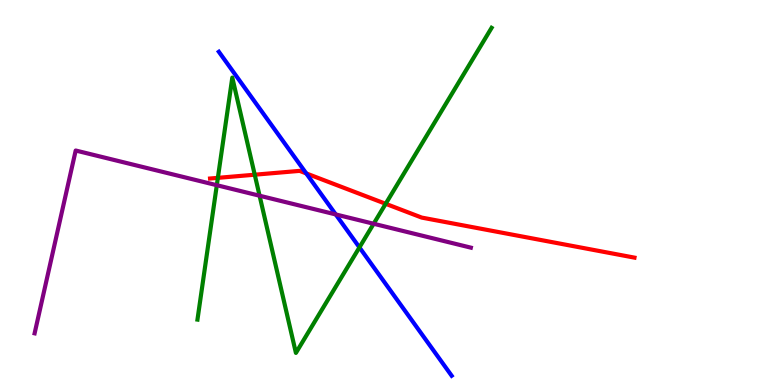[{'lines': ['blue', 'red'], 'intersections': [{'x': 3.95, 'y': 5.5}]}, {'lines': ['green', 'red'], 'intersections': [{'x': 2.81, 'y': 5.38}, {'x': 3.29, 'y': 5.46}, {'x': 4.98, 'y': 4.71}]}, {'lines': ['purple', 'red'], 'intersections': []}, {'lines': ['blue', 'green'], 'intersections': [{'x': 4.64, 'y': 3.57}]}, {'lines': ['blue', 'purple'], 'intersections': [{'x': 4.33, 'y': 4.43}]}, {'lines': ['green', 'purple'], 'intersections': [{'x': 2.8, 'y': 5.19}, {'x': 3.35, 'y': 4.92}, {'x': 4.82, 'y': 4.19}]}]